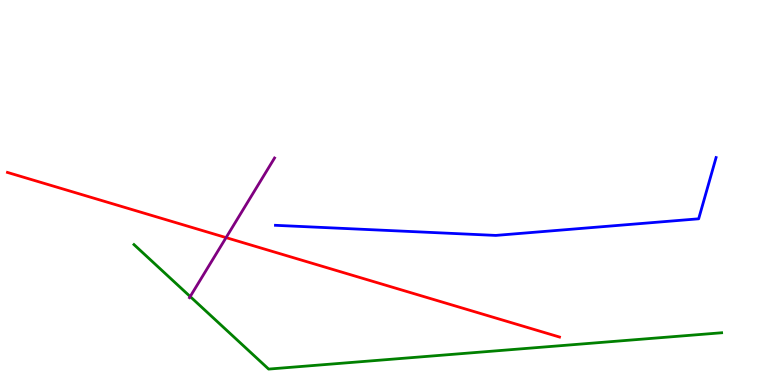[{'lines': ['blue', 'red'], 'intersections': []}, {'lines': ['green', 'red'], 'intersections': []}, {'lines': ['purple', 'red'], 'intersections': [{'x': 2.92, 'y': 3.83}]}, {'lines': ['blue', 'green'], 'intersections': []}, {'lines': ['blue', 'purple'], 'intersections': []}, {'lines': ['green', 'purple'], 'intersections': [{'x': 2.45, 'y': 2.3}]}]